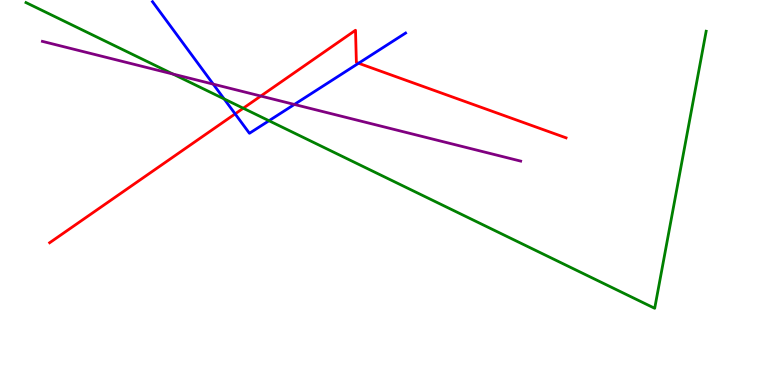[{'lines': ['blue', 'red'], 'intersections': [{'x': 3.03, 'y': 7.04}, {'x': 4.63, 'y': 8.36}]}, {'lines': ['green', 'red'], 'intersections': [{'x': 3.14, 'y': 7.19}]}, {'lines': ['purple', 'red'], 'intersections': [{'x': 3.37, 'y': 7.51}]}, {'lines': ['blue', 'green'], 'intersections': [{'x': 2.89, 'y': 7.43}, {'x': 3.47, 'y': 6.86}]}, {'lines': ['blue', 'purple'], 'intersections': [{'x': 2.75, 'y': 7.81}, {'x': 3.8, 'y': 7.29}]}, {'lines': ['green', 'purple'], 'intersections': [{'x': 2.23, 'y': 8.08}]}]